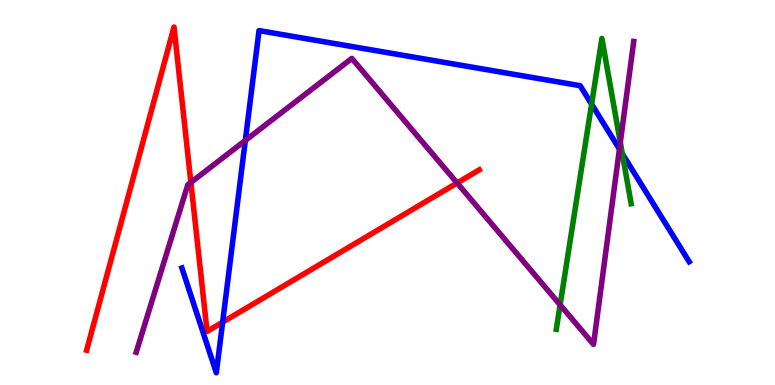[{'lines': ['blue', 'red'], 'intersections': [{'x': 2.87, 'y': 1.63}]}, {'lines': ['green', 'red'], 'intersections': []}, {'lines': ['purple', 'red'], 'intersections': [{'x': 2.46, 'y': 5.26}, {'x': 5.9, 'y': 5.25}]}, {'lines': ['blue', 'green'], 'intersections': [{'x': 7.63, 'y': 7.29}, {'x': 8.03, 'y': 6.01}]}, {'lines': ['blue', 'purple'], 'intersections': [{'x': 3.17, 'y': 6.35}, {'x': 7.99, 'y': 6.13}]}, {'lines': ['green', 'purple'], 'intersections': [{'x': 7.23, 'y': 2.08}, {'x': 8.0, 'y': 6.3}]}]